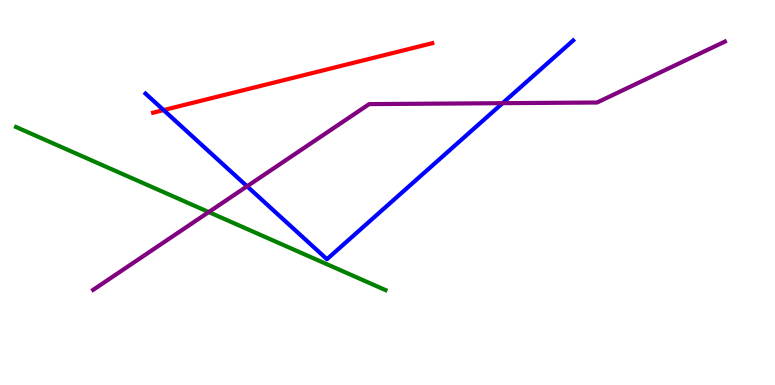[{'lines': ['blue', 'red'], 'intersections': [{'x': 2.11, 'y': 7.14}]}, {'lines': ['green', 'red'], 'intersections': []}, {'lines': ['purple', 'red'], 'intersections': []}, {'lines': ['blue', 'green'], 'intersections': []}, {'lines': ['blue', 'purple'], 'intersections': [{'x': 3.19, 'y': 5.16}, {'x': 6.48, 'y': 7.32}]}, {'lines': ['green', 'purple'], 'intersections': [{'x': 2.69, 'y': 4.49}]}]